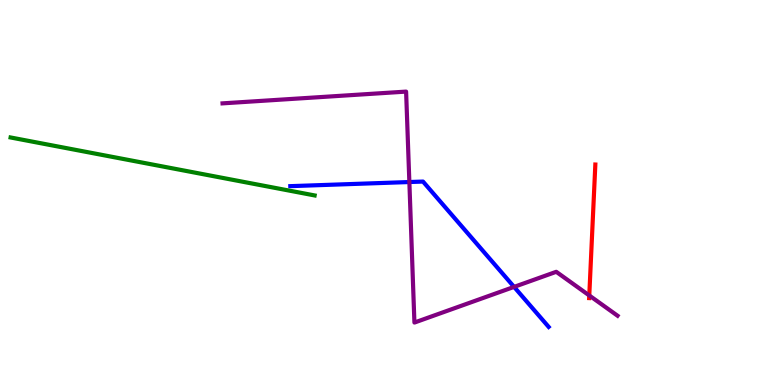[{'lines': ['blue', 'red'], 'intersections': []}, {'lines': ['green', 'red'], 'intersections': []}, {'lines': ['purple', 'red'], 'intersections': [{'x': 7.6, 'y': 2.33}]}, {'lines': ['blue', 'green'], 'intersections': []}, {'lines': ['blue', 'purple'], 'intersections': [{'x': 5.28, 'y': 5.27}, {'x': 6.63, 'y': 2.55}]}, {'lines': ['green', 'purple'], 'intersections': []}]